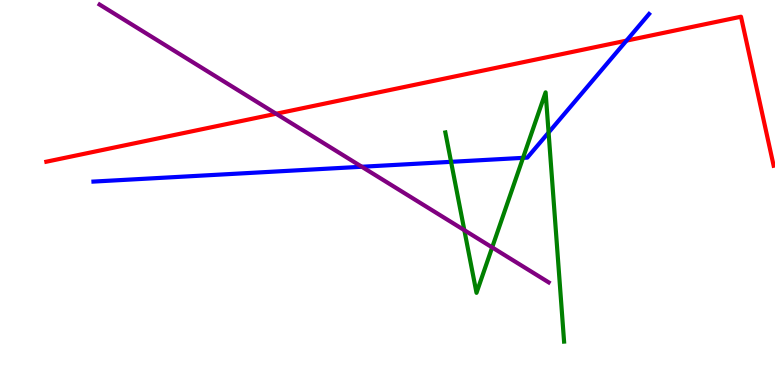[{'lines': ['blue', 'red'], 'intersections': [{'x': 8.08, 'y': 8.95}]}, {'lines': ['green', 'red'], 'intersections': []}, {'lines': ['purple', 'red'], 'intersections': [{'x': 3.56, 'y': 7.05}]}, {'lines': ['blue', 'green'], 'intersections': [{'x': 5.82, 'y': 5.8}, {'x': 6.75, 'y': 5.9}, {'x': 7.08, 'y': 6.56}]}, {'lines': ['blue', 'purple'], 'intersections': [{'x': 4.67, 'y': 5.67}]}, {'lines': ['green', 'purple'], 'intersections': [{'x': 5.99, 'y': 4.02}, {'x': 6.35, 'y': 3.57}]}]